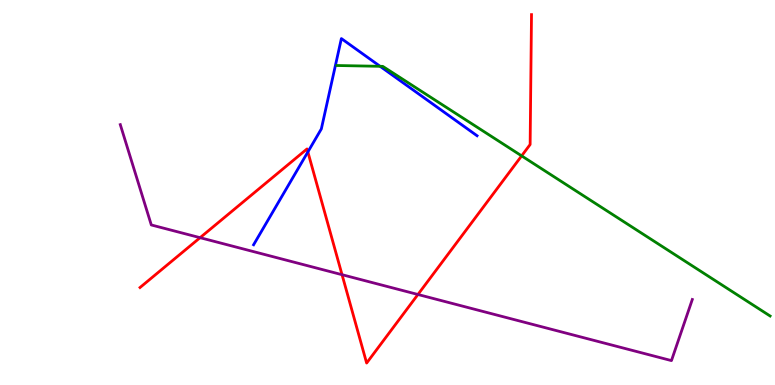[{'lines': ['blue', 'red'], 'intersections': [{'x': 3.97, 'y': 6.05}]}, {'lines': ['green', 'red'], 'intersections': [{'x': 6.73, 'y': 5.95}]}, {'lines': ['purple', 'red'], 'intersections': [{'x': 2.58, 'y': 3.83}, {'x': 4.41, 'y': 2.87}, {'x': 5.39, 'y': 2.35}]}, {'lines': ['blue', 'green'], 'intersections': [{'x': 4.9, 'y': 8.28}]}, {'lines': ['blue', 'purple'], 'intersections': []}, {'lines': ['green', 'purple'], 'intersections': []}]